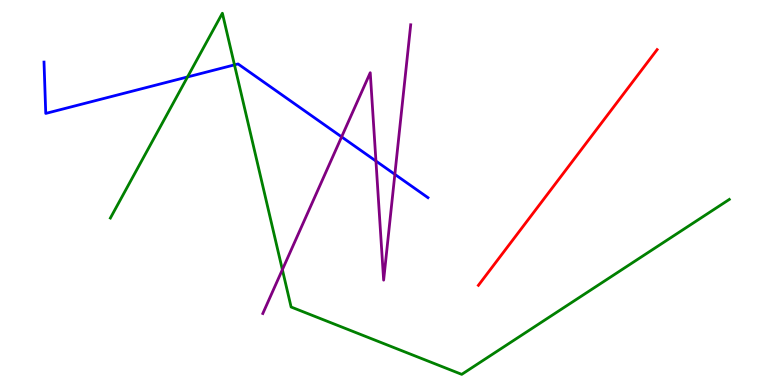[{'lines': ['blue', 'red'], 'intersections': []}, {'lines': ['green', 'red'], 'intersections': []}, {'lines': ['purple', 'red'], 'intersections': []}, {'lines': ['blue', 'green'], 'intersections': [{'x': 2.42, 'y': 8.0}, {'x': 3.03, 'y': 8.31}]}, {'lines': ['blue', 'purple'], 'intersections': [{'x': 4.41, 'y': 6.44}, {'x': 4.85, 'y': 5.82}, {'x': 5.09, 'y': 5.47}]}, {'lines': ['green', 'purple'], 'intersections': [{'x': 3.64, 'y': 3.0}]}]